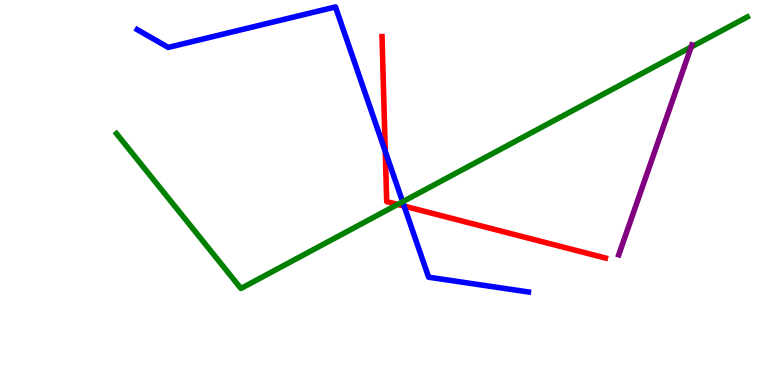[{'lines': ['blue', 'red'], 'intersections': [{'x': 4.97, 'y': 6.07}, {'x': 5.21, 'y': 4.65}]}, {'lines': ['green', 'red'], 'intersections': [{'x': 5.13, 'y': 4.69}]}, {'lines': ['purple', 'red'], 'intersections': []}, {'lines': ['blue', 'green'], 'intersections': [{'x': 5.2, 'y': 4.76}]}, {'lines': ['blue', 'purple'], 'intersections': []}, {'lines': ['green', 'purple'], 'intersections': [{'x': 8.92, 'y': 8.78}]}]